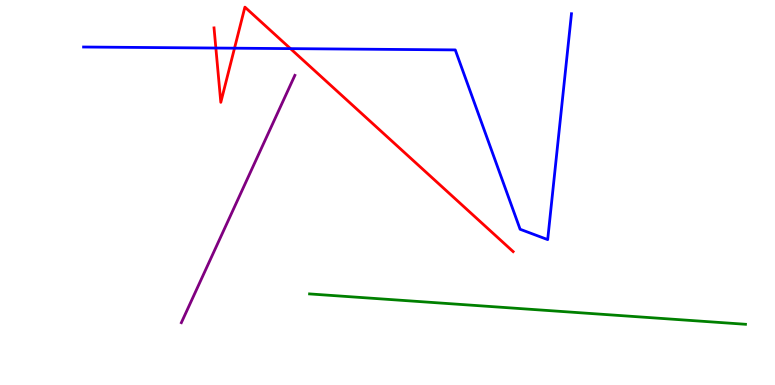[{'lines': ['blue', 'red'], 'intersections': [{'x': 2.79, 'y': 8.75}, {'x': 3.03, 'y': 8.75}, {'x': 3.75, 'y': 8.74}]}, {'lines': ['green', 'red'], 'intersections': []}, {'lines': ['purple', 'red'], 'intersections': []}, {'lines': ['blue', 'green'], 'intersections': []}, {'lines': ['blue', 'purple'], 'intersections': []}, {'lines': ['green', 'purple'], 'intersections': []}]